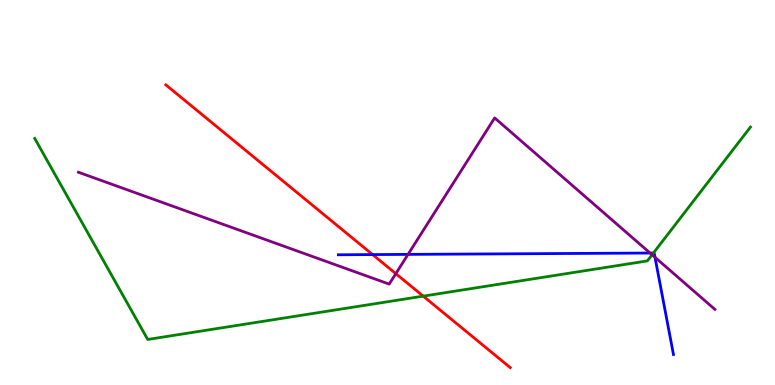[{'lines': ['blue', 'red'], 'intersections': [{'x': 4.81, 'y': 3.39}]}, {'lines': ['green', 'red'], 'intersections': [{'x': 5.46, 'y': 2.31}]}, {'lines': ['purple', 'red'], 'intersections': [{'x': 5.11, 'y': 2.89}]}, {'lines': ['blue', 'green'], 'intersections': [{'x': 8.43, 'y': 3.43}]}, {'lines': ['blue', 'purple'], 'intersections': [{'x': 5.27, 'y': 3.39}, {'x': 8.39, 'y': 3.43}, {'x': 8.45, 'y': 3.32}]}, {'lines': ['green', 'purple'], 'intersections': [{'x': 8.41, 'y': 3.38}]}]